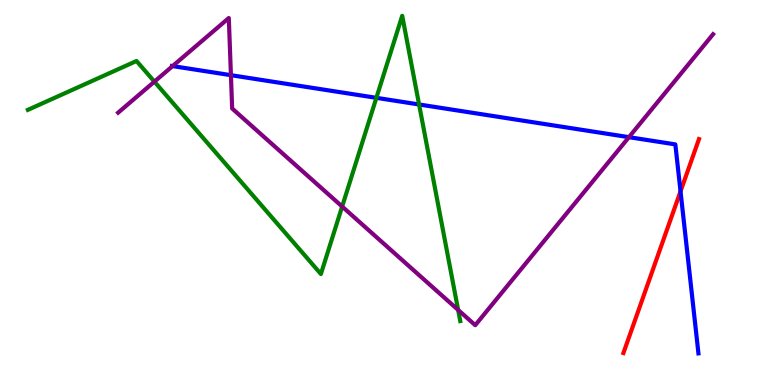[{'lines': ['blue', 'red'], 'intersections': [{'x': 8.78, 'y': 5.03}]}, {'lines': ['green', 'red'], 'intersections': []}, {'lines': ['purple', 'red'], 'intersections': []}, {'lines': ['blue', 'green'], 'intersections': [{'x': 4.86, 'y': 7.46}, {'x': 5.41, 'y': 7.29}]}, {'lines': ['blue', 'purple'], 'intersections': [{'x': 2.23, 'y': 8.28}, {'x': 2.98, 'y': 8.05}, {'x': 8.12, 'y': 6.44}]}, {'lines': ['green', 'purple'], 'intersections': [{'x': 1.99, 'y': 7.88}, {'x': 4.41, 'y': 4.64}, {'x': 5.91, 'y': 1.95}]}]